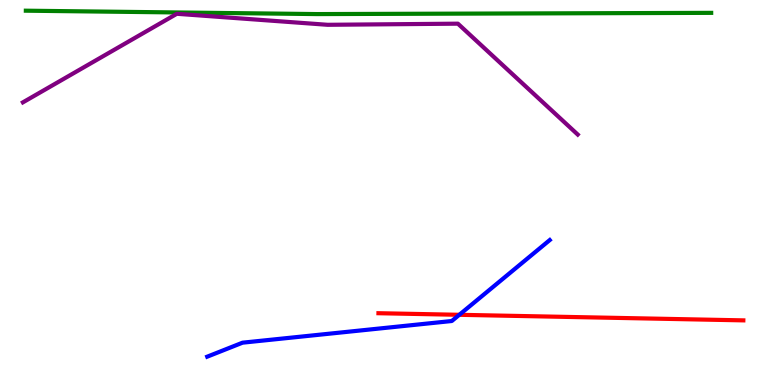[{'lines': ['blue', 'red'], 'intersections': [{'x': 5.93, 'y': 1.82}]}, {'lines': ['green', 'red'], 'intersections': []}, {'lines': ['purple', 'red'], 'intersections': []}, {'lines': ['blue', 'green'], 'intersections': []}, {'lines': ['blue', 'purple'], 'intersections': []}, {'lines': ['green', 'purple'], 'intersections': []}]